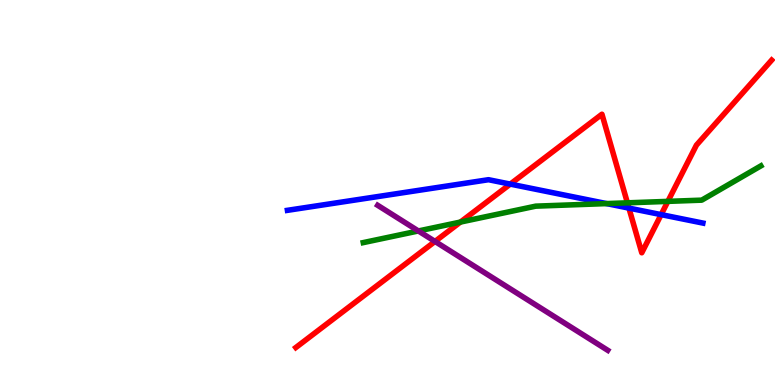[{'lines': ['blue', 'red'], 'intersections': [{'x': 6.58, 'y': 5.22}, {'x': 8.12, 'y': 4.59}, {'x': 8.53, 'y': 4.43}]}, {'lines': ['green', 'red'], 'intersections': [{'x': 5.94, 'y': 4.23}, {'x': 8.1, 'y': 4.73}, {'x': 8.62, 'y': 4.77}]}, {'lines': ['purple', 'red'], 'intersections': [{'x': 5.61, 'y': 3.73}]}, {'lines': ['blue', 'green'], 'intersections': [{'x': 7.83, 'y': 4.71}]}, {'lines': ['blue', 'purple'], 'intersections': []}, {'lines': ['green', 'purple'], 'intersections': [{'x': 5.4, 'y': 4.0}]}]